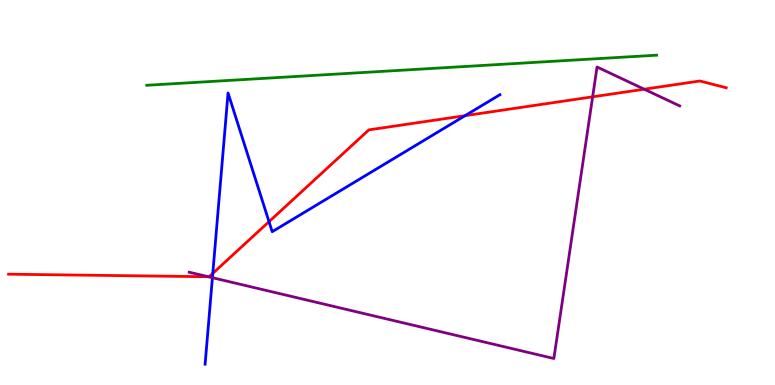[{'lines': ['blue', 'red'], 'intersections': [{'x': 2.75, 'y': 2.9}, {'x': 3.47, 'y': 4.24}, {'x': 6.0, 'y': 7.0}]}, {'lines': ['green', 'red'], 'intersections': []}, {'lines': ['purple', 'red'], 'intersections': [{'x': 2.69, 'y': 2.81}, {'x': 7.65, 'y': 7.48}, {'x': 8.31, 'y': 7.68}]}, {'lines': ['blue', 'green'], 'intersections': []}, {'lines': ['blue', 'purple'], 'intersections': [{'x': 2.74, 'y': 2.79}]}, {'lines': ['green', 'purple'], 'intersections': []}]